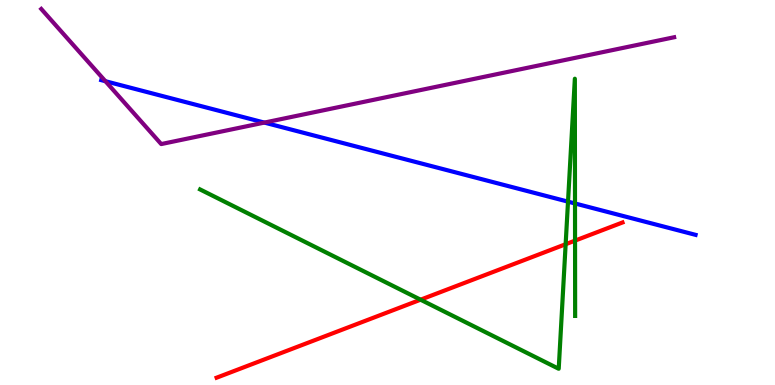[{'lines': ['blue', 'red'], 'intersections': []}, {'lines': ['green', 'red'], 'intersections': [{'x': 5.43, 'y': 2.22}, {'x': 7.3, 'y': 3.66}, {'x': 7.42, 'y': 3.75}]}, {'lines': ['purple', 'red'], 'intersections': []}, {'lines': ['blue', 'green'], 'intersections': [{'x': 7.33, 'y': 4.76}, {'x': 7.42, 'y': 4.72}]}, {'lines': ['blue', 'purple'], 'intersections': [{'x': 1.36, 'y': 7.89}, {'x': 3.41, 'y': 6.82}]}, {'lines': ['green', 'purple'], 'intersections': []}]